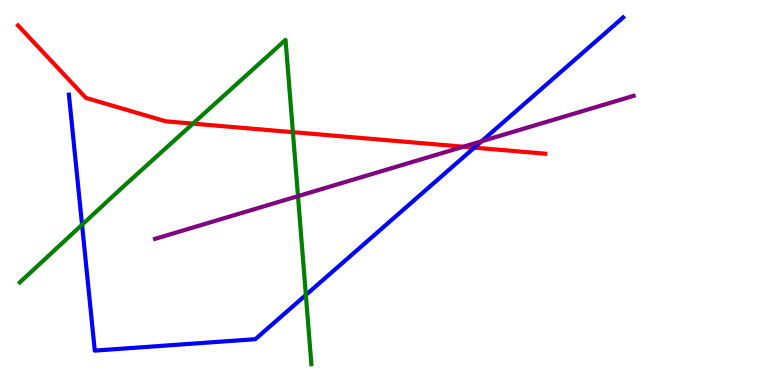[{'lines': ['blue', 'red'], 'intersections': [{'x': 6.12, 'y': 6.17}]}, {'lines': ['green', 'red'], 'intersections': [{'x': 2.49, 'y': 6.79}, {'x': 3.78, 'y': 6.57}]}, {'lines': ['purple', 'red'], 'intersections': [{'x': 5.98, 'y': 6.19}]}, {'lines': ['blue', 'green'], 'intersections': [{'x': 1.06, 'y': 4.16}, {'x': 3.95, 'y': 2.34}]}, {'lines': ['blue', 'purple'], 'intersections': [{'x': 6.21, 'y': 6.33}]}, {'lines': ['green', 'purple'], 'intersections': [{'x': 3.85, 'y': 4.91}]}]